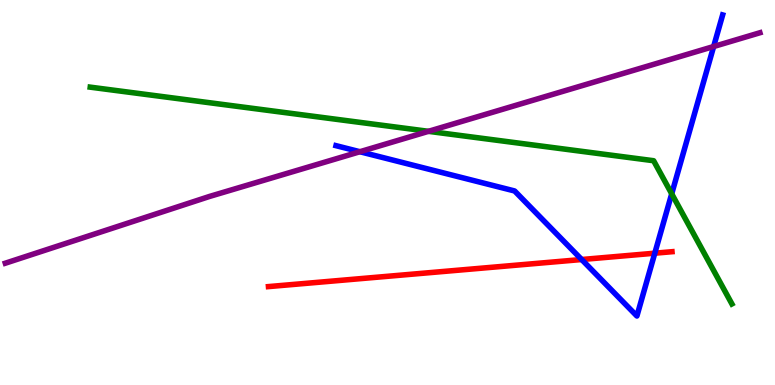[{'lines': ['blue', 'red'], 'intersections': [{'x': 7.51, 'y': 3.26}, {'x': 8.45, 'y': 3.42}]}, {'lines': ['green', 'red'], 'intersections': []}, {'lines': ['purple', 'red'], 'intersections': []}, {'lines': ['blue', 'green'], 'intersections': [{'x': 8.67, 'y': 4.97}]}, {'lines': ['blue', 'purple'], 'intersections': [{'x': 4.64, 'y': 6.06}, {'x': 9.21, 'y': 8.79}]}, {'lines': ['green', 'purple'], 'intersections': [{'x': 5.53, 'y': 6.59}]}]